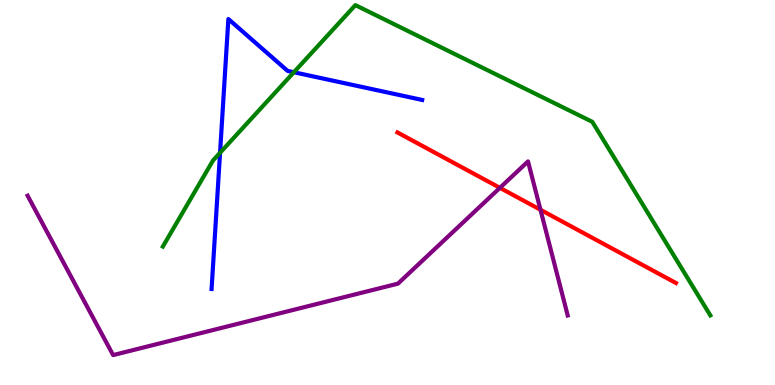[{'lines': ['blue', 'red'], 'intersections': []}, {'lines': ['green', 'red'], 'intersections': []}, {'lines': ['purple', 'red'], 'intersections': [{'x': 6.45, 'y': 5.12}, {'x': 6.97, 'y': 4.55}]}, {'lines': ['blue', 'green'], 'intersections': [{'x': 2.84, 'y': 6.03}, {'x': 3.79, 'y': 8.12}]}, {'lines': ['blue', 'purple'], 'intersections': []}, {'lines': ['green', 'purple'], 'intersections': []}]